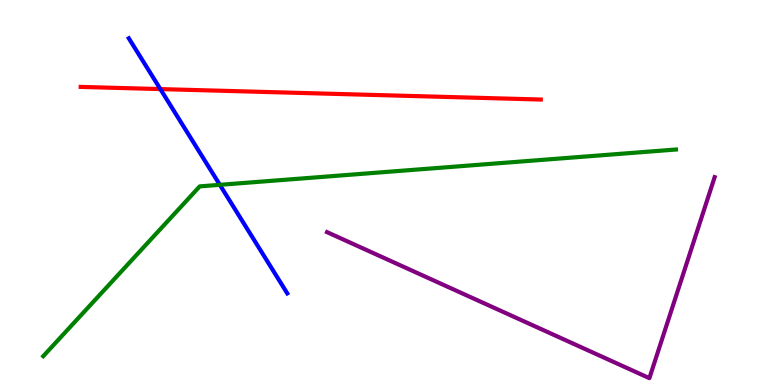[{'lines': ['blue', 'red'], 'intersections': [{'x': 2.07, 'y': 7.69}]}, {'lines': ['green', 'red'], 'intersections': []}, {'lines': ['purple', 'red'], 'intersections': []}, {'lines': ['blue', 'green'], 'intersections': [{'x': 2.84, 'y': 5.2}]}, {'lines': ['blue', 'purple'], 'intersections': []}, {'lines': ['green', 'purple'], 'intersections': []}]